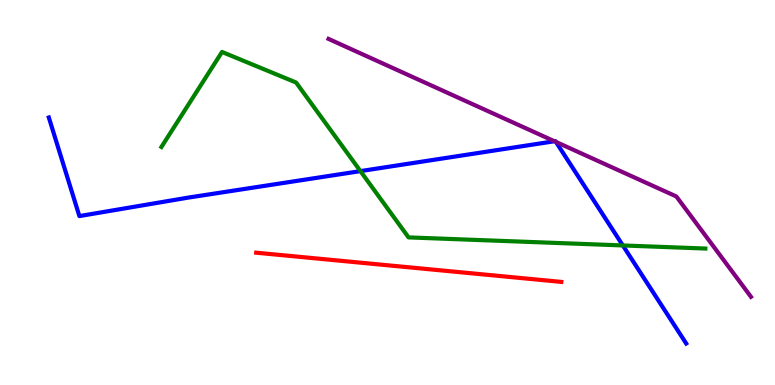[{'lines': ['blue', 'red'], 'intersections': []}, {'lines': ['green', 'red'], 'intersections': []}, {'lines': ['purple', 'red'], 'intersections': []}, {'lines': ['blue', 'green'], 'intersections': [{'x': 4.65, 'y': 5.56}, {'x': 8.04, 'y': 3.62}]}, {'lines': ['blue', 'purple'], 'intersections': [{'x': 7.15, 'y': 6.33}, {'x': 7.17, 'y': 6.31}]}, {'lines': ['green', 'purple'], 'intersections': []}]